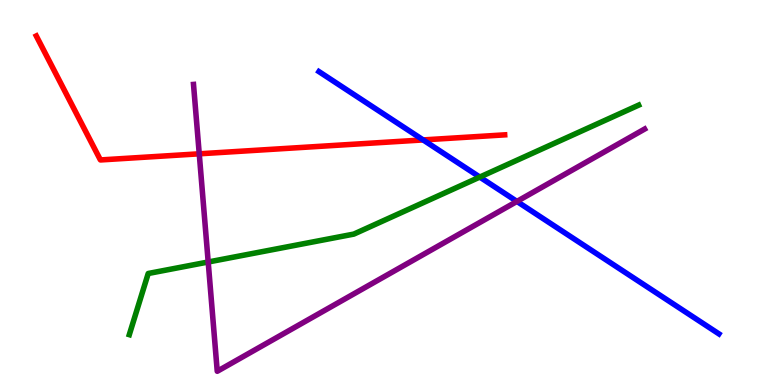[{'lines': ['blue', 'red'], 'intersections': [{'x': 5.46, 'y': 6.37}]}, {'lines': ['green', 'red'], 'intersections': []}, {'lines': ['purple', 'red'], 'intersections': [{'x': 2.57, 'y': 6.0}]}, {'lines': ['blue', 'green'], 'intersections': [{'x': 6.19, 'y': 5.4}]}, {'lines': ['blue', 'purple'], 'intersections': [{'x': 6.67, 'y': 4.77}]}, {'lines': ['green', 'purple'], 'intersections': [{'x': 2.69, 'y': 3.19}]}]